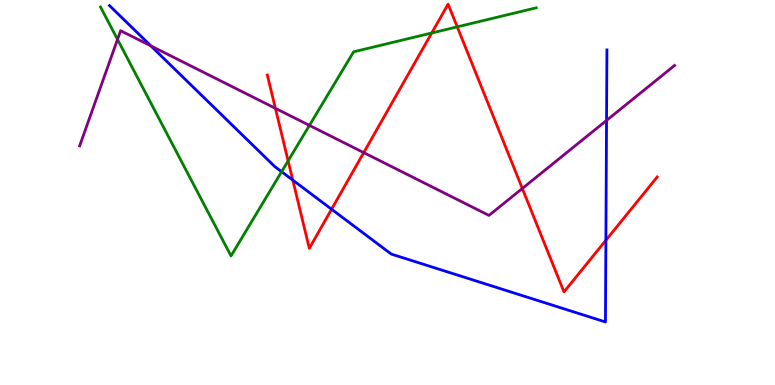[{'lines': ['blue', 'red'], 'intersections': [{'x': 3.78, 'y': 5.32}, {'x': 4.28, 'y': 4.57}, {'x': 7.82, 'y': 3.76}]}, {'lines': ['green', 'red'], 'intersections': [{'x': 3.72, 'y': 5.82}, {'x': 5.57, 'y': 9.14}, {'x': 5.9, 'y': 9.3}]}, {'lines': ['purple', 'red'], 'intersections': [{'x': 3.55, 'y': 7.19}, {'x': 4.69, 'y': 6.04}, {'x': 6.74, 'y': 5.1}]}, {'lines': ['blue', 'green'], 'intersections': [{'x': 3.63, 'y': 5.54}]}, {'lines': ['blue', 'purple'], 'intersections': [{'x': 1.95, 'y': 8.81}, {'x': 7.83, 'y': 6.87}]}, {'lines': ['green', 'purple'], 'intersections': [{'x': 1.52, 'y': 8.98}, {'x': 3.99, 'y': 6.74}]}]